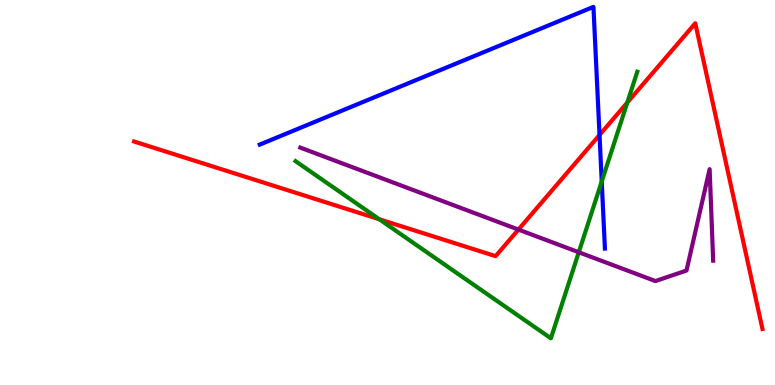[{'lines': ['blue', 'red'], 'intersections': [{'x': 7.74, 'y': 6.49}]}, {'lines': ['green', 'red'], 'intersections': [{'x': 4.89, 'y': 4.3}, {'x': 8.09, 'y': 7.34}]}, {'lines': ['purple', 'red'], 'intersections': [{'x': 6.69, 'y': 4.04}]}, {'lines': ['blue', 'green'], 'intersections': [{'x': 7.76, 'y': 5.29}]}, {'lines': ['blue', 'purple'], 'intersections': []}, {'lines': ['green', 'purple'], 'intersections': [{'x': 7.47, 'y': 3.45}]}]